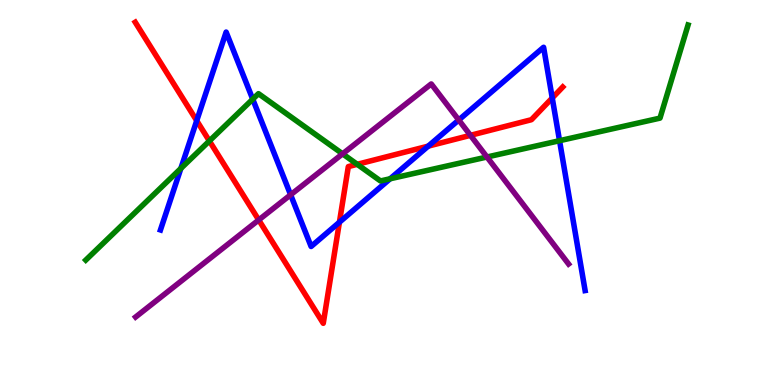[{'lines': ['blue', 'red'], 'intersections': [{'x': 2.54, 'y': 6.87}, {'x': 4.38, 'y': 4.23}, {'x': 5.53, 'y': 6.2}, {'x': 7.13, 'y': 7.46}]}, {'lines': ['green', 'red'], 'intersections': [{'x': 2.7, 'y': 6.34}, {'x': 4.61, 'y': 5.73}]}, {'lines': ['purple', 'red'], 'intersections': [{'x': 3.34, 'y': 4.29}, {'x': 6.07, 'y': 6.49}]}, {'lines': ['blue', 'green'], 'intersections': [{'x': 2.33, 'y': 5.63}, {'x': 3.26, 'y': 7.42}, {'x': 5.03, 'y': 5.36}, {'x': 7.22, 'y': 6.35}]}, {'lines': ['blue', 'purple'], 'intersections': [{'x': 3.75, 'y': 4.94}, {'x': 5.92, 'y': 6.88}]}, {'lines': ['green', 'purple'], 'intersections': [{'x': 4.42, 'y': 6.0}, {'x': 6.28, 'y': 5.92}]}]